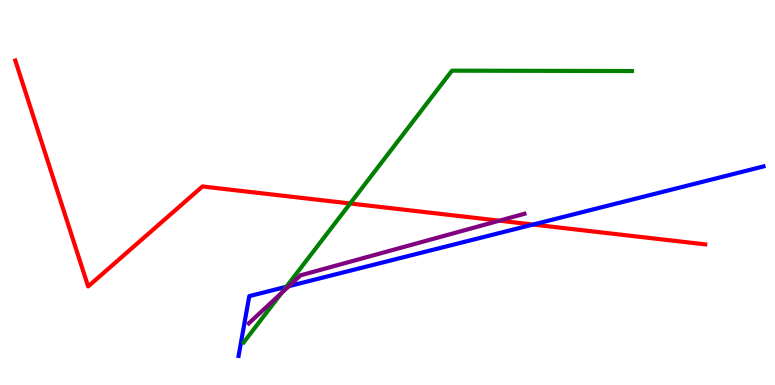[{'lines': ['blue', 'red'], 'intersections': [{'x': 6.88, 'y': 4.17}]}, {'lines': ['green', 'red'], 'intersections': [{'x': 4.52, 'y': 4.71}]}, {'lines': ['purple', 'red'], 'intersections': [{'x': 6.44, 'y': 4.27}]}, {'lines': ['blue', 'green'], 'intersections': [{'x': 3.69, 'y': 2.55}]}, {'lines': ['blue', 'purple'], 'intersections': [{'x': 3.73, 'y': 2.57}]}, {'lines': ['green', 'purple'], 'intersections': [{'x': 3.63, 'y': 2.39}]}]